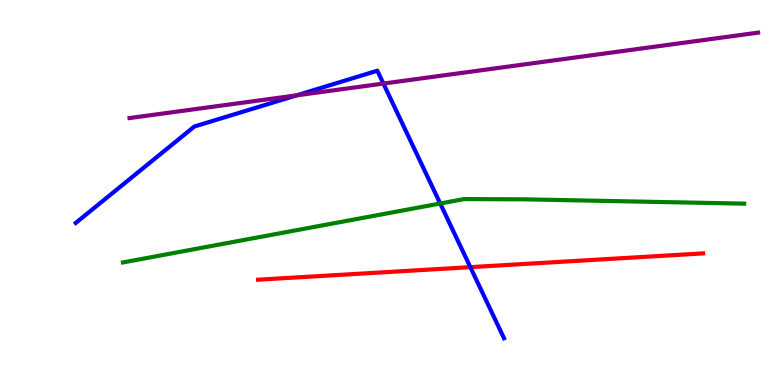[{'lines': ['blue', 'red'], 'intersections': [{'x': 6.07, 'y': 3.06}]}, {'lines': ['green', 'red'], 'intersections': []}, {'lines': ['purple', 'red'], 'intersections': []}, {'lines': ['blue', 'green'], 'intersections': [{'x': 5.68, 'y': 4.71}]}, {'lines': ['blue', 'purple'], 'intersections': [{'x': 3.83, 'y': 7.52}, {'x': 4.95, 'y': 7.83}]}, {'lines': ['green', 'purple'], 'intersections': []}]